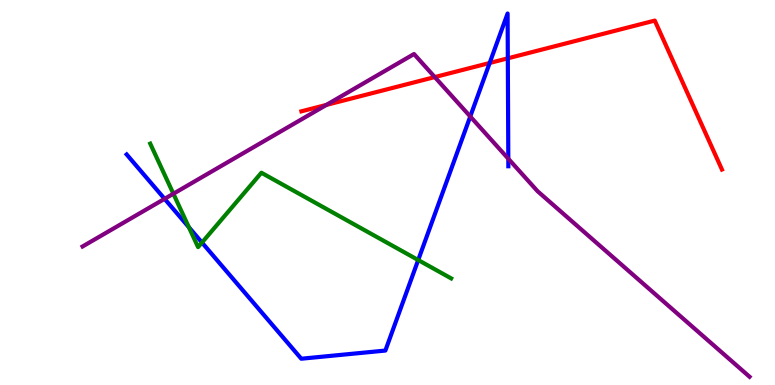[{'lines': ['blue', 'red'], 'intersections': [{'x': 6.32, 'y': 8.36}, {'x': 6.55, 'y': 8.49}]}, {'lines': ['green', 'red'], 'intersections': []}, {'lines': ['purple', 'red'], 'intersections': [{'x': 4.21, 'y': 7.27}, {'x': 5.61, 'y': 8.0}]}, {'lines': ['blue', 'green'], 'intersections': [{'x': 2.44, 'y': 4.1}, {'x': 2.61, 'y': 3.7}, {'x': 5.4, 'y': 3.25}]}, {'lines': ['blue', 'purple'], 'intersections': [{'x': 2.12, 'y': 4.84}, {'x': 6.07, 'y': 6.97}, {'x': 6.56, 'y': 5.88}]}, {'lines': ['green', 'purple'], 'intersections': [{'x': 2.24, 'y': 4.97}]}]